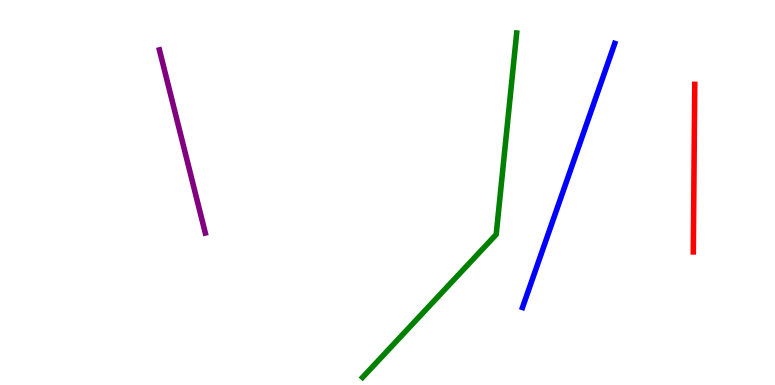[{'lines': ['blue', 'red'], 'intersections': []}, {'lines': ['green', 'red'], 'intersections': []}, {'lines': ['purple', 'red'], 'intersections': []}, {'lines': ['blue', 'green'], 'intersections': []}, {'lines': ['blue', 'purple'], 'intersections': []}, {'lines': ['green', 'purple'], 'intersections': []}]